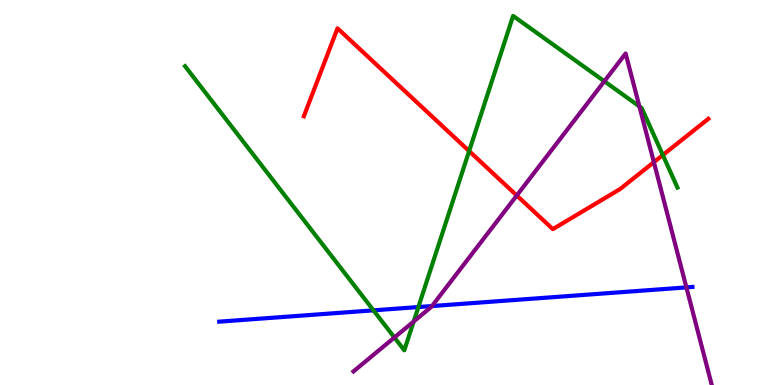[{'lines': ['blue', 'red'], 'intersections': []}, {'lines': ['green', 'red'], 'intersections': [{'x': 6.05, 'y': 6.08}, {'x': 8.55, 'y': 5.97}]}, {'lines': ['purple', 'red'], 'intersections': [{'x': 6.67, 'y': 4.92}, {'x': 8.44, 'y': 5.79}]}, {'lines': ['blue', 'green'], 'intersections': [{'x': 4.82, 'y': 1.94}, {'x': 5.4, 'y': 2.02}]}, {'lines': ['blue', 'purple'], 'intersections': [{'x': 5.57, 'y': 2.05}, {'x': 8.86, 'y': 2.54}]}, {'lines': ['green', 'purple'], 'intersections': [{'x': 5.09, 'y': 1.23}, {'x': 5.34, 'y': 1.65}, {'x': 7.8, 'y': 7.89}, {'x': 8.25, 'y': 7.24}]}]